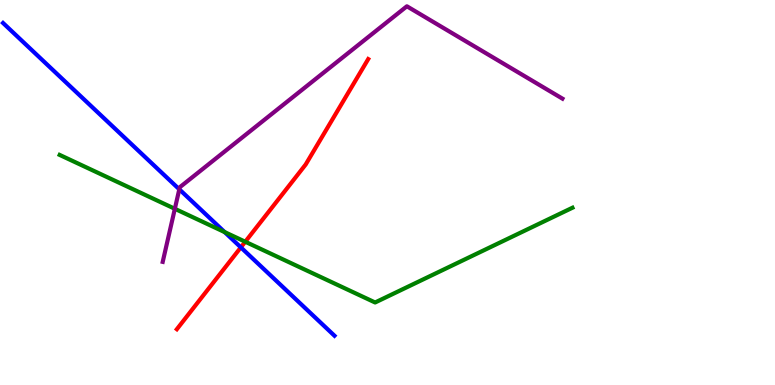[{'lines': ['blue', 'red'], 'intersections': [{'x': 3.11, 'y': 3.57}]}, {'lines': ['green', 'red'], 'intersections': [{'x': 3.16, 'y': 3.72}]}, {'lines': ['purple', 'red'], 'intersections': []}, {'lines': ['blue', 'green'], 'intersections': [{'x': 2.9, 'y': 3.97}]}, {'lines': ['blue', 'purple'], 'intersections': [{'x': 2.31, 'y': 5.08}]}, {'lines': ['green', 'purple'], 'intersections': [{'x': 2.26, 'y': 4.58}]}]